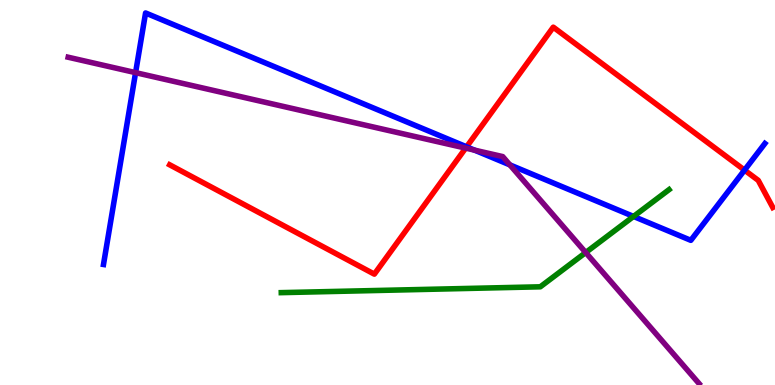[{'lines': ['blue', 'red'], 'intersections': [{'x': 6.02, 'y': 6.19}, {'x': 9.61, 'y': 5.58}]}, {'lines': ['green', 'red'], 'intersections': []}, {'lines': ['purple', 'red'], 'intersections': [{'x': 6.01, 'y': 6.15}]}, {'lines': ['blue', 'green'], 'intersections': [{'x': 8.17, 'y': 4.38}]}, {'lines': ['blue', 'purple'], 'intersections': [{'x': 1.75, 'y': 8.11}, {'x': 6.12, 'y': 6.1}, {'x': 6.58, 'y': 5.72}]}, {'lines': ['green', 'purple'], 'intersections': [{'x': 7.56, 'y': 3.44}]}]